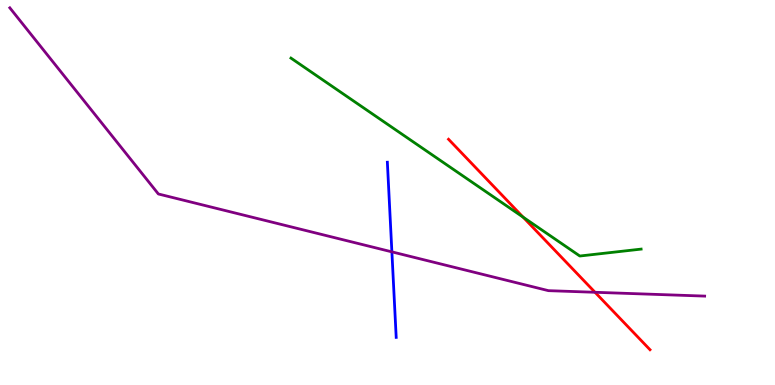[{'lines': ['blue', 'red'], 'intersections': []}, {'lines': ['green', 'red'], 'intersections': [{'x': 6.75, 'y': 4.36}]}, {'lines': ['purple', 'red'], 'intersections': [{'x': 7.68, 'y': 2.41}]}, {'lines': ['blue', 'green'], 'intersections': []}, {'lines': ['blue', 'purple'], 'intersections': [{'x': 5.06, 'y': 3.46}]}, {'lines': ['green', 'purple'], 'intersections': []}]